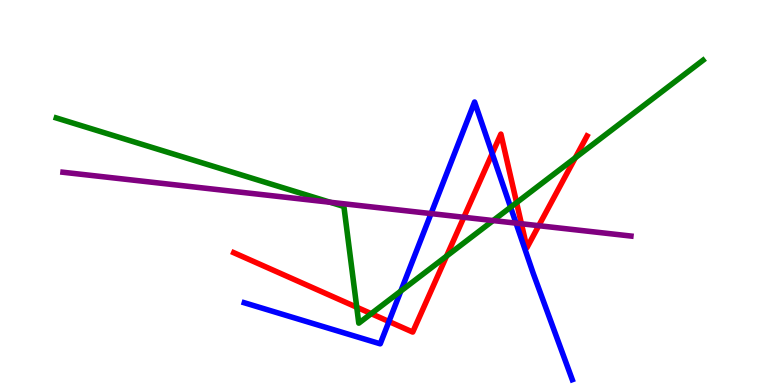[{'lines': ['blue', 'red'], 'intersections': [{'x': 5.02, 'y': 1.65}, {'x': 6.35, 'y': 6.01}]}, {'lines': ['green', 'red'], 'intersections': [{'x': 4.6, 'y': 2.02}, {'x': 4.79, 'y': 1.85}, {'x': 5.76, 'y': 3.35}, {'x': 6.67, 'y': 4.74}, {'x': 7.42, 'y': 5.9}]}, {'lines': ['purple', 'red'], 'intersections': [{'x': 5.99, 'y': 4.36}, {'x': 6.73, 'y': 4.19}, {'x': 6.95, 'y': 4.14}]}, {'lines': ['blue', 'green'], 'intersections': [{'x': 5.17, 'y': 2.44}, {'x': 6.59, 'y': 4.62}]}, {'lines': ['blue', 'purple'], 'intersections': [{'x': 5.56, 'y': 4.45}, {'x': 6.66, 'y': 4.2}]}, {'lines': ['green', 'purple'], 'intersections': [{'x': 4.26, 'y': 4.75}, {'x': 6.36, 'y': 4.27}]}]